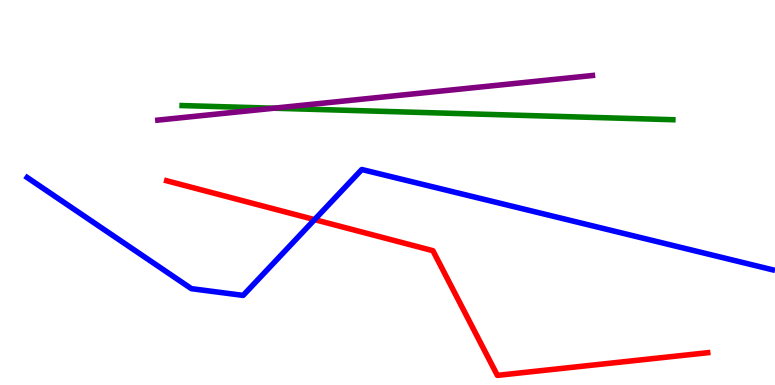[{'lines': ['blue', 'red'], 'intersections': [{'x': 4.06, 'y': 4.3}]}, {'lines': ['green', 'red'], 'intersections': []}, {'lines': ['purple', 'red'], 'intersections': []}, {'lines': ['blue', 'green'], 'intersections': []}, {'lines': ['blue', 'purple'], 'intersections': []}, {'lines': ['green', 'purple'], 'intersections': [{'x': 3.53, 'y': 7.19}]}]